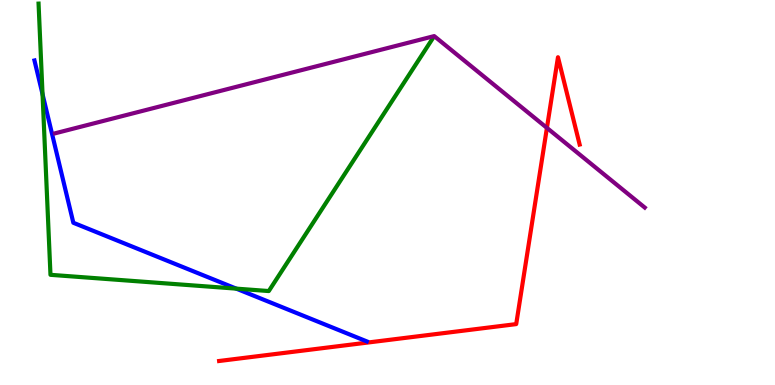[{'lines': ['blue', 'red'], 'intersections': []}, {'lines': ['green', 'red'], 'intersections': []}, {'lines': ['purple', 'red'], 'intersections': [{'x': 7.06, 'y': 6.68}]}, {'lines': ['blue', 'green'], 'intersections': [{'x': 0.549, 'y': 7.55}, {'x': 3.05, 'y': 2.5}]}, {'lines': ['blue', 'purple'], 'intersections': []}, {'lines': ['green', 'purple'], 'intersections': []}]